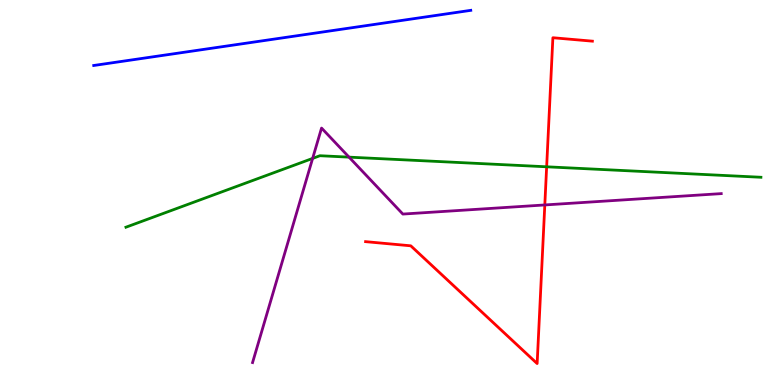[{'lines': ['blue', 'red'], 'intersections': []}, {'lines': ['green', 'red'], 'intersections': [{'x': 7.05, 'y': 5.67}]}, {'lines': ['purple', 'red'], 'intersections': [{'x': 7.03, 'y': 4.68}]}, {'lines': ['blue', 'green'], 'intersections': []}, {'lines': ['blue', 'purple'], 'intersections': []}, {'lines': ['green', 'purple'], 'intersections': [{'x': 4.03, 'y': 5.89}, {'x': 4.5, 'y': 5.92}]}]